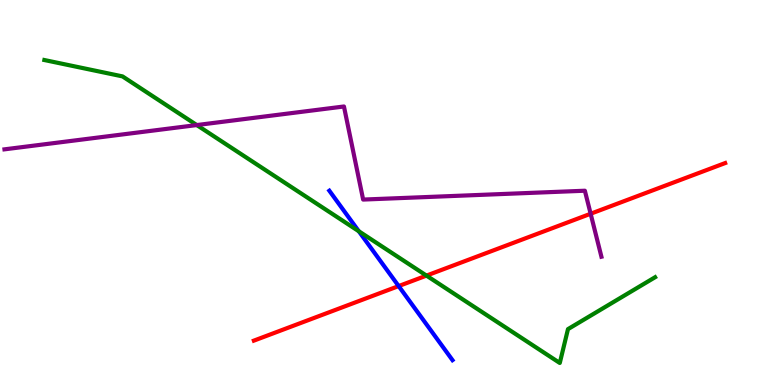[{'lines': ['blue', 'red'], 'intersections': [{'x': 5.14, 'y': 2.57}]}, {'lines': ['green', 'red'], 'intersections': [{'x': 5.5, 'y': 2.84}]}, {'lines': ['purple', 'red'], 'intersections': [{'x': 7.62, 'y': 4.45}]}, {'lines': ['blue', 'green'], 'intersections': [{'x': 4.63, 'y': 3.99}]}, {'lines': ['blue', 'purple'], 'intersections': []}, {'lines': ['green', 'purple'], 'intersections': [{'x': 2.54, 'y': 6.75}]}]